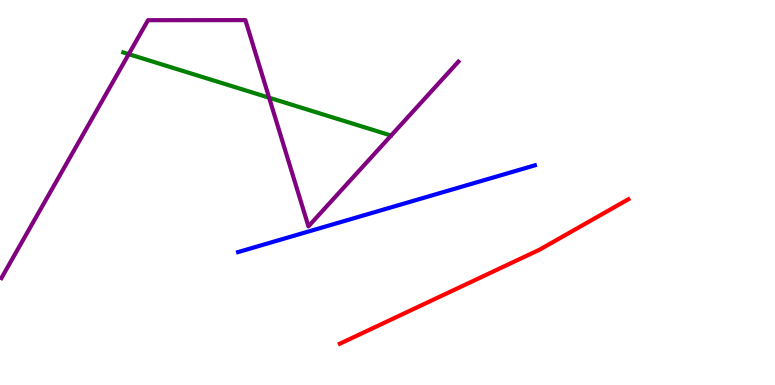[{'lines': ['blue', 'red'], 'intersections': []}, {'lines': ['green', 'red'], 'intersections': []}, {'lines': ['purple', 'red'], 'intersections': []}, {'lines': ['blue', 'green'], 'intersections': []}, {'lines': ['blue', 'purple'], 'intersections': []}, {'lines': ['green', 'purple'], 'intersections': [{'x': 1.66, 'y': 8.59}, {'x': 3.47, 'y': 7.46}]}]